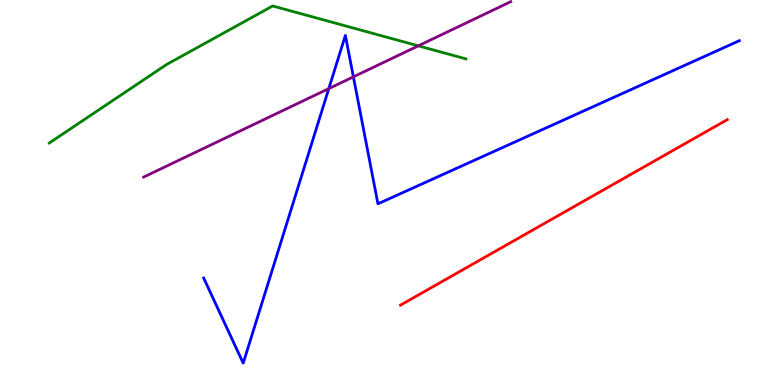[{'lines': ['blue', 'red'], 'intersections': []}, {'lines': ['green', 'red'], 'intersections': []}, {'lines': ['purple', 'red'], 'intersections': []}, {'lines': ['blue', 'green'], 'intersections': []}, {'lines': ['blue', 'purple'], 'intersections': [{'x': 4.24, 'y': 7.7}, {'x': 4.56, 'y': 8.0}]}, {'lines': ['green', 'purple'], 'intersections': [{'x': 5.4, 'y': 8.81}]}]